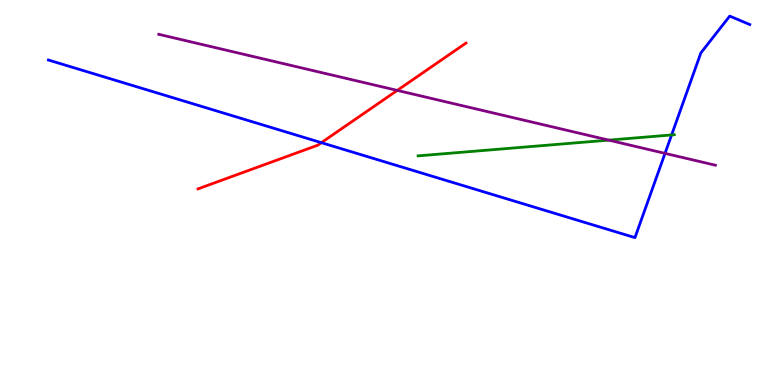[{'lines': ['blue', 'red'], 'intersections': [{'x': 4.15, 'y': 6.29}]}, {'lines': ['green', 'red'], 'intersections': []}, {'lines': ['purple', 'red'], 'intersections': [{'x': 5.13, 'y': 7.65}]}, {'lines': ['blue', 'green'], 'intersections': [{'x': 8.67, 'y': 6.5}]}, {'lines': ['blue', 'purple'], 'intersections': [{'x': 8.58, 'y': 6.02}]}, {'lines': ['green', 'purple'], 'intersections': [{'x': 7.85, 'y': 6.36}]}]